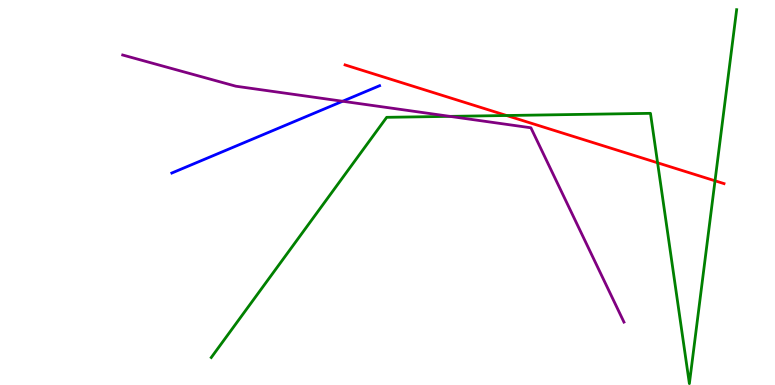[{'lines': ['blue', 'red'], 'intersections': []}, {'lines': ['green', 'red'], 'intersections': [{'x': 6.54, 'y': 7.0}, {'x': 8.49, 'y': 5.77}, {'x': 9.23, 'y': 5.3}]}, {'lines': ['purple', 'red'], 'intersections': []}, {'lines': ['blue', 'green'], 'intersections': []}, {'lines': ['blue', 'purple'], 'intersections': [{'x': 4.42, 'y': 7.37}]}, {'lines': ['green', 'purple'], 'intersections': [{'x': 5.8, 'y': 6.98}]}]